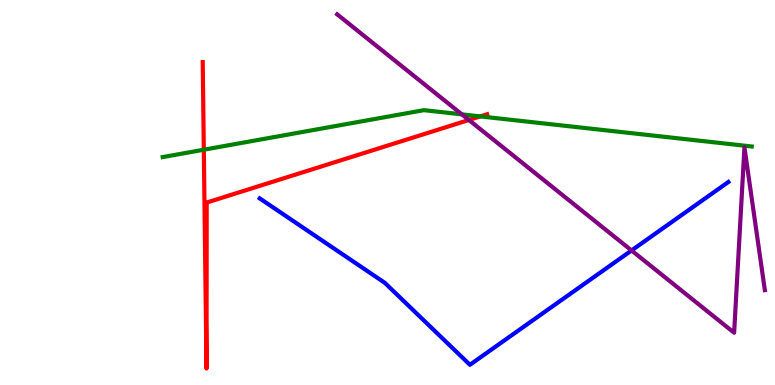[{'lines': ['blue', 'red'], 'intersections': []}, {'lines': ['green', 'red'], 'intersections': [{'x': 2.63, 'y': 6.11}, {'x': 6.2, 'y': 6.98}]}, {'lines': ['purple', 'red'], 'intersections': [{'x': 6.05, 'y': 6.88}]}, {'lines': ['blue', 'green'], 'intersections': []}, {'lines': ['blue', 'purple'], 'intersections': [{'x': 8.15, 'y': 3.49}]}, {'lines': ['green', 'purple'], 'intersections': [{'x': 5.96, 'y': 7.03}]}]